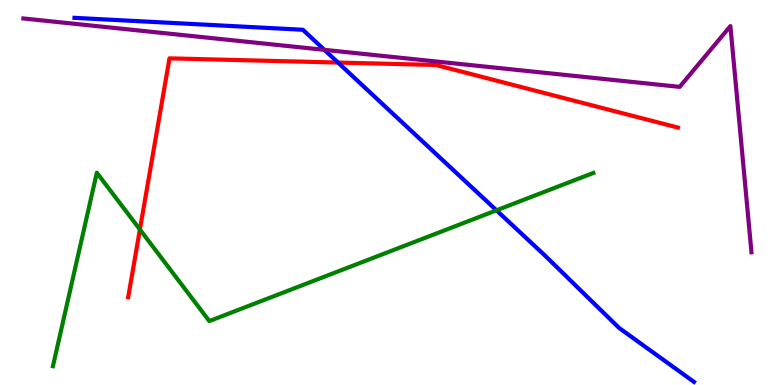[{'lines': ['blue', 'red'], 'intersections': [{'x': 4.36, 'y': 8.38}]}, {'lines': ['green', 'red'], 'intersections': [{'x': 1.81, 'y': 4.04}]}, {'lines': ['purple', 'red'], 'intersections': []}, {'lines': ['blue', 'green'], 'intersections': [{'x': 6.41, 'y': 4.54}]}, {'lines': ['blue', 'purple'], 'intersections': [{'x': 4.19, 'y': 8.71}]}, {'lines': ['green', 'purple'], 'intersections': []}]